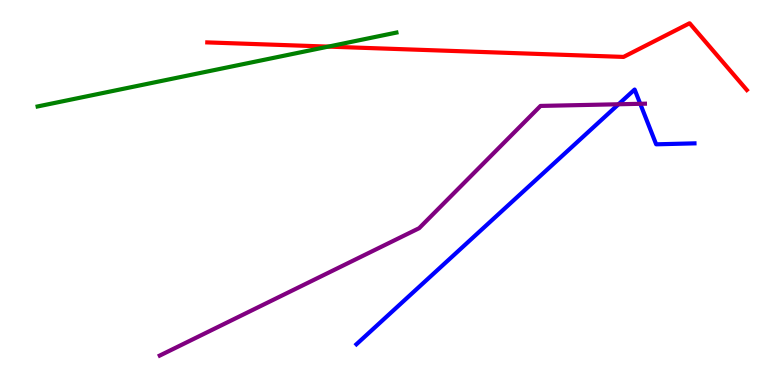[{'lines': ['blue', 'red'], 'intersections': []}, {'lines': ['green', 'red'], 'intersections': [{'x': 4.24, 'y': 8.79}]}, {'lines': ['purple', 'red'], 'intersections': []}, {'lines': ['blue', 'green'], 'intersections': []}, {'lines': ['blue', 'purple'], 'intersections': [{'x': 7.98, 'y': 7.29}, {'x': 8.26, 'y': 7.3}]}, {'lines': ['green', 'purple'], 'intersections': []}]